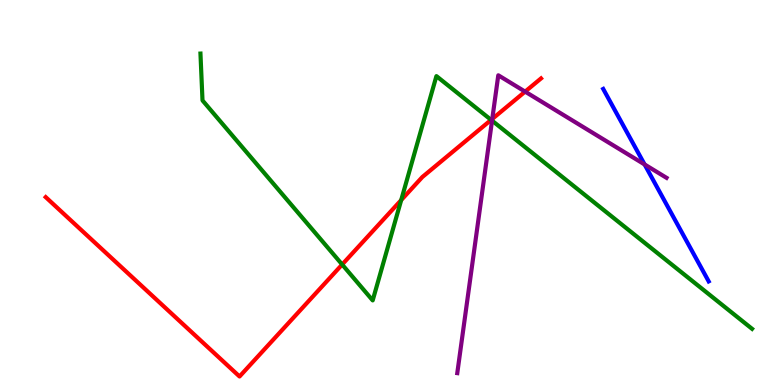[{'lines': ['blue', 'red'], 'intersections': []}, {'lines': ['green', 'red'], 'intersections': [{'x': 4.41, 'y': 3.13}, {'x': 5.18, 'y': 4.8}, {'x': 6.34, 'y': 6.89}]}, {'lines': ['purple', 'red'], 'intersections': [{'x': 6.35, 'y': 6.91}, {'x': 6.78, 'y': 7.62}]}, {'lines': ['blue', 'green'], 'intersections': []}, {'lines': ['blue', 'purple'], 'intersections': [{'x': 8.32, 'y': 5.73}]}, {'lines': ['green', 'purple'], 'intersections': [{'x': 6.35, 'y': 6.87}]}]